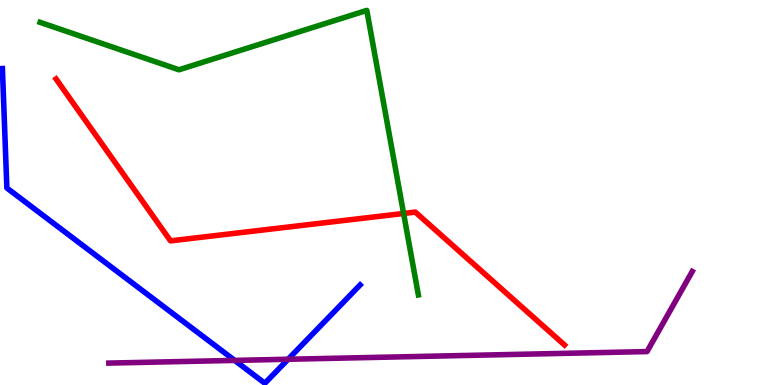[{'lines': ['blue', 'red'], 'intersections': []}, {'lines': ['green', 'red'], 'intersections': [{'x': 5.21, 'y': 4.46}]}, {'lines': ['purple', 'red'], 'intersections': []}, {'lines': ['blue', 'green'], 'intersections': []}, {'lines': ['blue', 'purple'], 'intersections': [{'x': 3.03, 'y': 0.639}, {'x': 3.72, 'y': 0.669}]}, {'lines': ['green', 'purple'], 'intersections': []}]